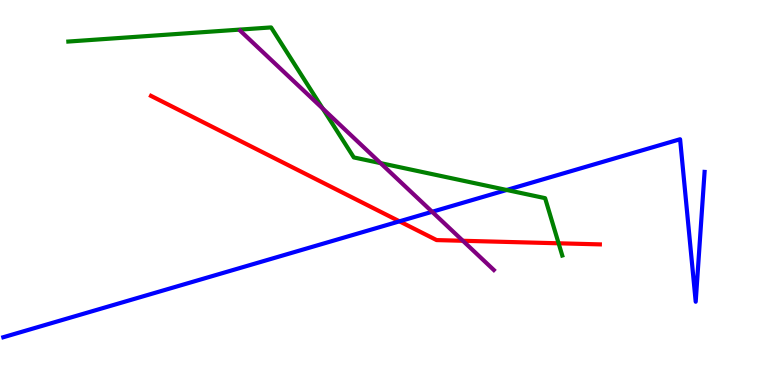[{'lines': ['blue', 'red'], 'intersections': [{'x': 5.15, 'y': 4.25}]}, {'lines': ['green', 'red'], 'intersections': [{'x': 7.21, 'y': 3.68}]}, {'lines': ['purple', 'red'], 'intersections': [{'x': 5.97, 'y': 3.75}]}, {'lines': ['blue', 'green'], 'intersections': [{'x': 6.54, 'y': 5.07}]}, {'lines': ['blue', 'purple'], 'intersections': [{'x': 5.58, 'y': 4.5}]}, {'lines': ['green', 'purple'], 'intersections': [{'x': 4.16, 'y': 7.18}, {'x': 4.91, 'y': 5.76}]}]